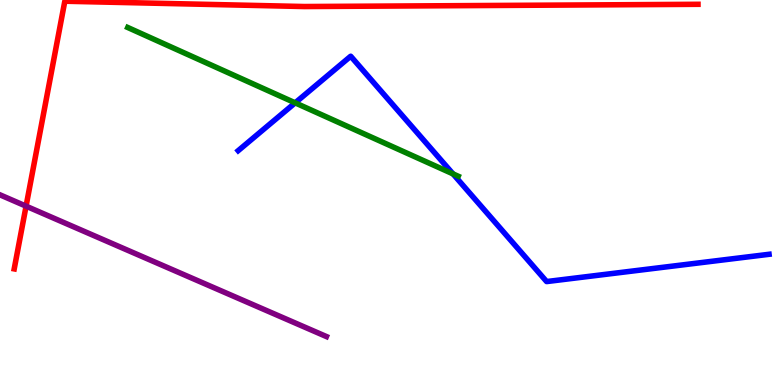[{'lines': ['blue', 'red'], 'intersections': []}, {'lines': ['green', 'red'], 'intersections': []}, {'lines': ['purple', 'red'], 'intersections': [{'x': 0.336, 'y': 4.65}]}, {'lines': ['blue', 'green'], 'intersections': [{'x': 3.81, 'y': 7.33}, {'x': 5.85, 'y': 5.48}]}, {'lines': ['blue', 'purple'], 'intersections': []}, {'lines': ['green', 'purple'], 'intersections': []}]